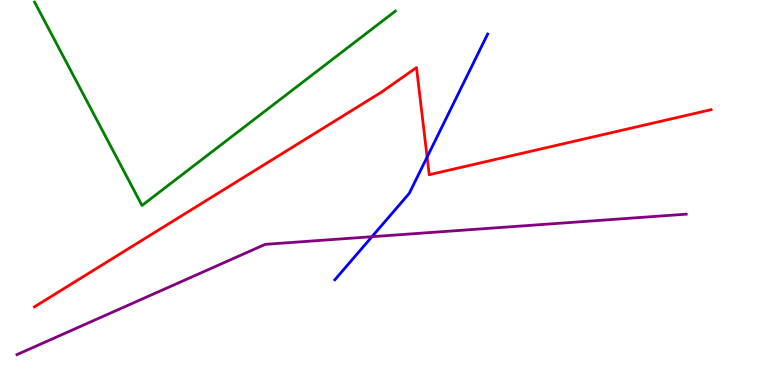[{'lines': ['blue', 'red'], 'intersections': [{'x': 5.51, 'y': 5.92}]}, {'lines': ['green', 'red'], 'intersections': []}, {'lines': ['purple', 'red'], 'intersections': []}, {'lines': ['blue', 'green'], 'intersections': []}, {'lines': ['blue', 'purple'], 'intersections': [{'x': 4.8, 'y': 3.85}]}, {'lines': ['green', 'purple'], 'intersections': []}]